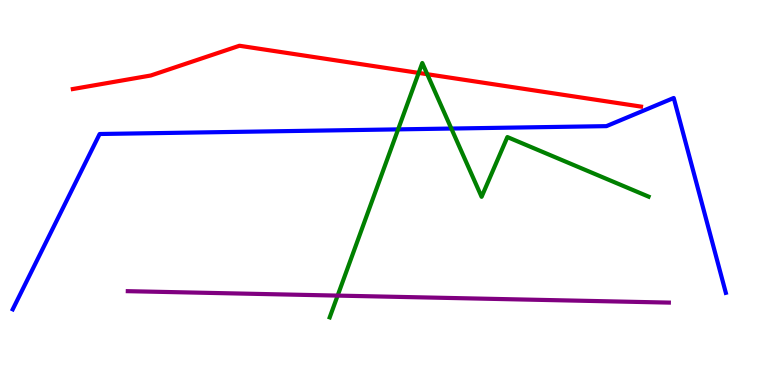[{'lines': ['blue', 'red'], 'intersections': []}, {'lines': ['green', 'red'], 'intersections': [{'x': 5.4, 'y': 8.11}, {'x': 5.51, 'y': 8.07}]}, {'lines': ['purple', 'red'], 'intersections': []}, {'lines': ['blue', 'green'], 'intersections': [{'x': 5.14, 'y': 6.64}, {'x': 5.82, 'y': 6.66}]}, {'lines': ['blue', 'purple'], 'intersections': []}, {'lines': ['green', 'purple'], 'intersections': [{'x': 4.36, 'y': 2.32}]}]